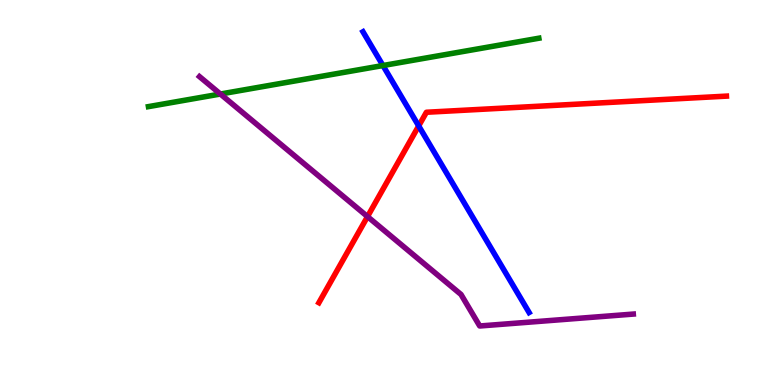[{'lines': ['blue', 'red'], 'intersections': [{'x': 5.4, 'y': 6.73}]}, {'lines': ['green', 'red'], 'intersections': []}, {'lines': ['purple', 'red'], 'intersections': [{'x': 4.74, 'y': 4.37}]}, {'lines': ['blue', 'green'], 'intersections': [{'x': 4.94, 'y': 8.3}]}, {'lines': ['blue', 'purple'], 'intersections': []}, {'lines': ['green', 'purple'], 'intersections': [{'x': 2.84, 'y': 7.56}]}]